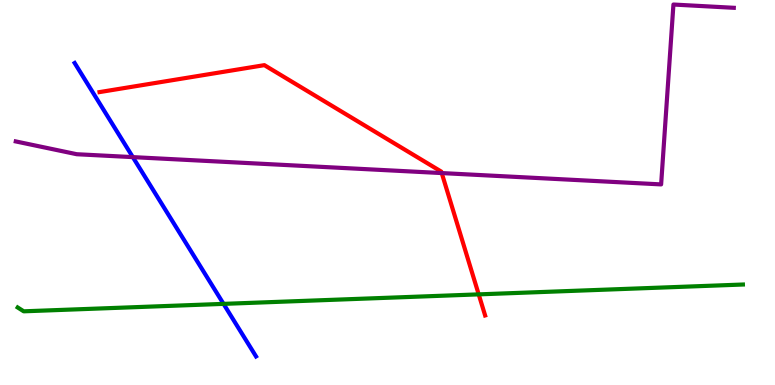[{'lines': ['blue', 'red'], 'intersections': []}, {'lines': ['green', 'red'], 'intersections': [{'x': 6.18, 'y': 2.35}]}, {'lines': ['purple', 'red'], 'intersections': [{'x': 5.7, 'y': 5.5}]}, {'lines': ['blue', 'green'], 'intersections': [{'x': 2.88, 'y': 2.11}]}, {'lines': ['blue', 'purple'], 'intersections': [{'x': 1.71, 'y': 5.92}]}, {'lines': ['green', 'purple'], 'intersections': []}]